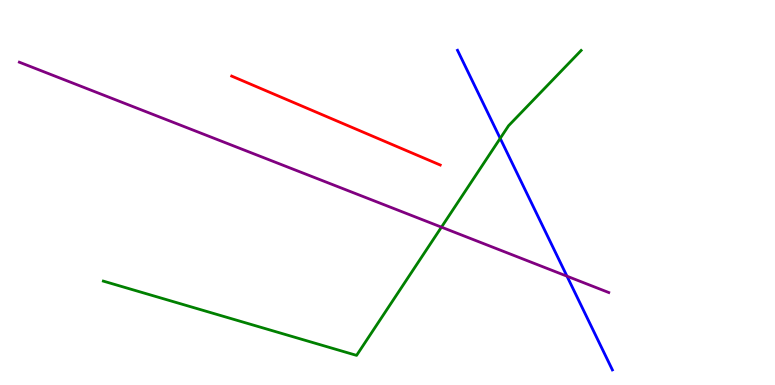[{'lines': ['blue', 'red'], 'intersections': []}, {'lines': ['green', 'red'], 'intersections': []}, {'lines': ['purple', 'red'], 'intersections': []}, {'lines': ['blue', 'green'], 'intersections': [{'x': 6.45, 'y': 6.41}]}, {'lines': ['blue', 'purple'], 'intersections': [{'x': 7.32, 'y': 2.83}]}, {'lines': ['green', 'purple'], 'intersections': [{'x': 5.7, 'y': 4.1}]}]